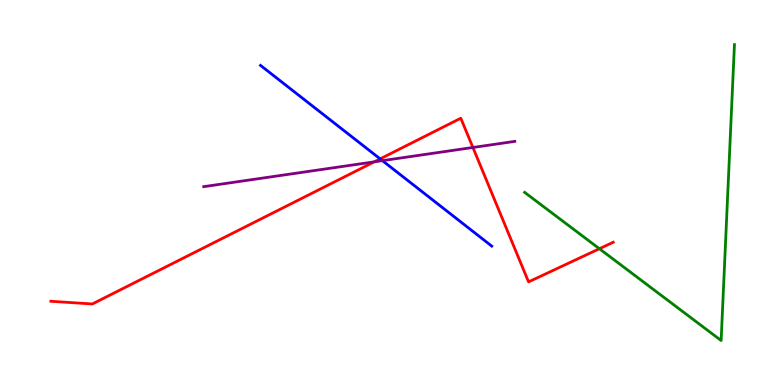[{'lines': ['blue', 'red'], 'intersections': [{'x': 4.9, 'y': 5.87}]}, {'lines': ['green', 'red'], 'intersections': [{'x': 7.73, 'y': 3.54}]}, {'lines': ['purple', 'red'], 'intersections': [{'x': 4.83, 'y': 5.8}, {'x': 6.1, 'y': 6.17}]}, {'lines': ['blue', 'green'], 'intersections': []}, {'lines': ['blue', 'purple'], 'intersections': [{'x': 4.93, 'y': 5.83}]}, {'lines': ['green', 'purple'], 'intersections': []}]